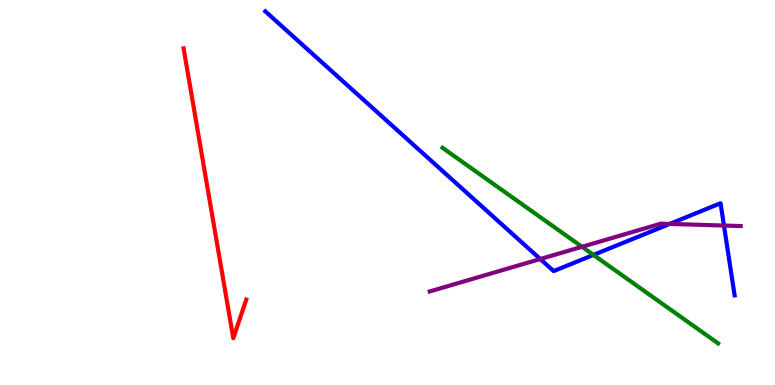[{'lines': ['blue', 'red'], 'intersections': []}, {'lines': ['green', 'red'], 'intersections': []}, {'lines': ['purple', 'red'], 'intersections': []}, {'lines': ['blue', 'green'], 'intersections': [{'x': 7.66, 'y': 3.38}]}, {'lines': ['blue', 'purple'], 'intersections': [{'x': 6.97, 'y': 3.27}, {'x': 8.64, 'y': 4.18}, {'x': 9.34, 'y': 4.14}]}, {'lines': ['green', 'purple'], 'intersections': [{'x': 7.51, 'y': 3.59}]}]